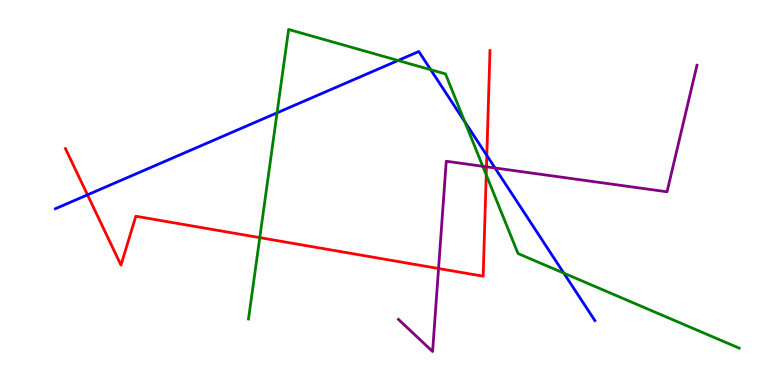[{'lines': ['blue', 'red'], 'intersections': [{'x': 1.13, 'y': 4.94}, {'x': 6.28, 'y': 5.96}]}, {'lines': ['green', 'red'], 'intersections': [{'x': 3.35, 'y': 3.83}, {'x': 6.27, 'y': 5.46}]}, {'lines': ['purple', 'red'], 'intersections': [{'x': 5.66, 'y': 3.03}, {'x': 6.28, 'y': 5.67}]}, {'lines': ['blue', 'green'], 'intersections': [{'x': 3.57, 'y': 7.07}, {'x': 5.14, 'y': 8.43}, {'x': 5.56, 'y': 8.19}, {'x': 6.0, 'y': 6.84}, {'x': 7.27, 'y': 2.91}]}, {'lines': ['blue', 'purple'], 'intersections': [{'x': 6.39, 'y': 5.64}]}, {'lines': ['green', 'purple'], 'intersections': [{'x': 6.23, 'y': 5.68}]}]